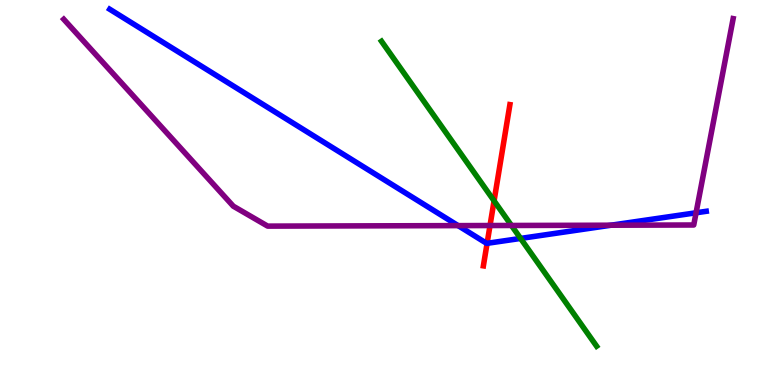[{'lines': ['blue', 'red'], 'intersections': [{'x': 6.29, 'y': 3.68}]}, {'lines': ['green', 'red'], 'intersections': [{'x': 6.38, 'y': 4.78}]}, {'lines': ['purple', 'red'], 'intersections': [{'x': 6.32, 'y': 4.14}]}, {'lines': ['blue', 'green'], 'intersections': [{'x': 6.72, 'y': 3.81}]}, {'lines': ['blue', 'purple'], 'intersections': [{'x': 5.91, 'y': 4.14}, {'x': 7.88, 'y': 4.15}, {'x': 8.98, 'y': 4.47}]}, {'lines': ['green', 'purple'], 'intersections': [{'x': 6.6, 'y': 4.14}]}]